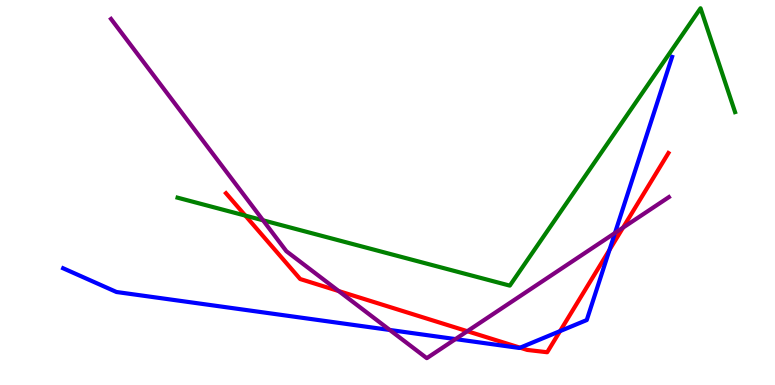[{'lines': ['blue', 'red'], 'intersections': [{'x': 6.71, 'y': 0.969}, {'x': 7.23, 'y': 1.4}, {'x': 7.86, 'y': 3.51}]}, {'lines': ['green', 'red'], 'intersections': [{'x': 3.17, 'y': 4.4}]}, {'lines': ['purple', 'red'], 'intersections': [{'x': 4.37, 'y': 2.44}, {'x': 6.03, 'y': 1.4}, {'x': 8.04, 'y': 4.09}]}, {'lines': ['blue', 'green'], 'intersections': []}, {'lines': ['blue', 'purple'], 'intersections': [{'x': 5.03, 'y': 1.43}, {'x': 5.88, 'y': 1.19}, {'x': 7.94, 'y': 3.95}]}, {'lines': ['green', 'purple'], 'intersections': [{'x': 3.39, 'y': 4.28}]}]